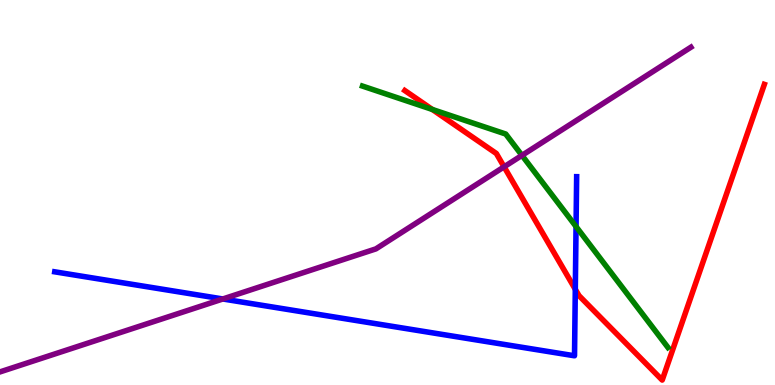[{'lines': ['blue', 'red'], 'intersections': [{'x': 7.42, 'y': 2.49}]}, {'lines': ['green', 'red'], 'intersections': [{'x': 5.58, 'y': 7.16}]}, {'lines': ['purple', 'red'], 'intersections': [{'x': 6.5, 'y': 5.67}]}, {'lines': ['blue', 'green'], 'intersections': [{'x': 7.43, 'y': 4.12}]}, {'lines': ['blue', 'purple'], 'intersections': [{'x': 2.88, 'y': 2.23}]}, {'lines': ['green', 'purple'], 'intersections': [{'x': 6.73, 'y': 5.96}]}]